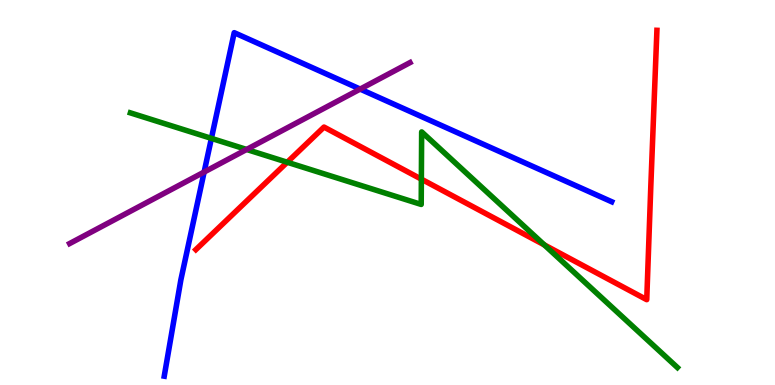[{'lines': ['blue', 'red'], 'intersections': []}, {'lines': ['green', 'red'], 'intersections': [{'x': 3.71, 'y': 5.79}, {'x': 5.44, 'y': 5.35}, {'x': 7.02, 'y': 3.64}]}, {'lines': ['purple', 'red'], 'intersections': []}, {'lines': ['blue', 'green'], 'intersections': [{'x': 2.73, 'y': 6.41}]}, {'lines': ['blue', 'purple'], 'intersections': [{'x': 2.63, 'y': 5.53}, {'x': 4.65, 'y': 7.69}]}, {'lines': ['green', 'purple'], 'intersections': [{'x': 3.18, 'y': 6.12}]}]